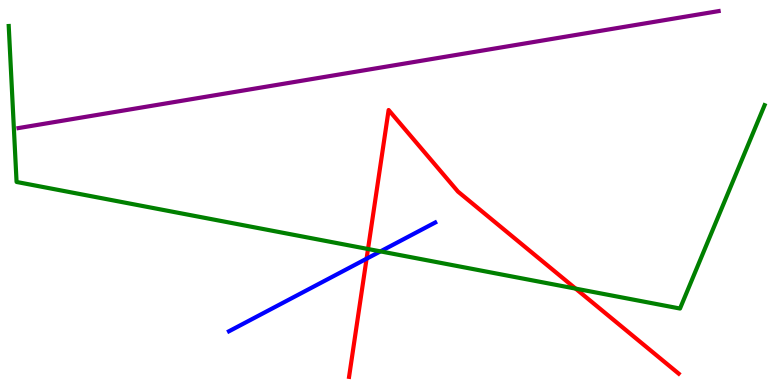[{'lines': ['blue', 'red'], 'intersections': [{'x': 4.73, 'y': 3.28}]}, {'lines': ['green', 'red'], 'intersections': [{'x': 4.75, 'y': 3.53}, {'x': 7.43, 'y': 2.5}]}, {'lines': ['purple', 'red'], 'intersections': []}, {'lines': ['blue', 'green'], 'intersections': [{'x': 4.91, 'y': 3.47}]}, {'lines': ['blue', 'purple'], 'intersections': []}, {'lines': ['green', 'purple'], 'intersections': []}]